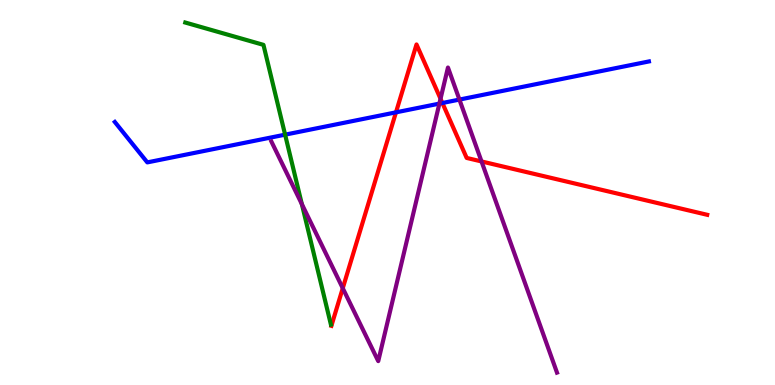[{'lines': ['blue', 'red'], 'intersections': [{'x': 5.11, 'y': 7.08}, {'x': 5.71, 'y': 7.32}]}, {'lines': ['green', 'red'], 'intersections': []}, {'lines': ['purple', 'red'], 'intersections': [{'x': 4.42, 'y': 2.51}, {'x': 5.68, 'y': 7.43}, {'x': 6.21, 'y': 5.81}]}, {'lines': ['blue', 'green'], 'intersections': [{'x': 3.68, 'y': 6.5}]}, {'lines': ['blue', 'purple'], 'intersections': [{'x': 5.67, 'y': 7.31}, {'x': 5.93, 'y': 7.41}]}, {'lines': ['green', 'purple'], 'intersections': [{'x': 3.89, 'y': 4.7}]}]